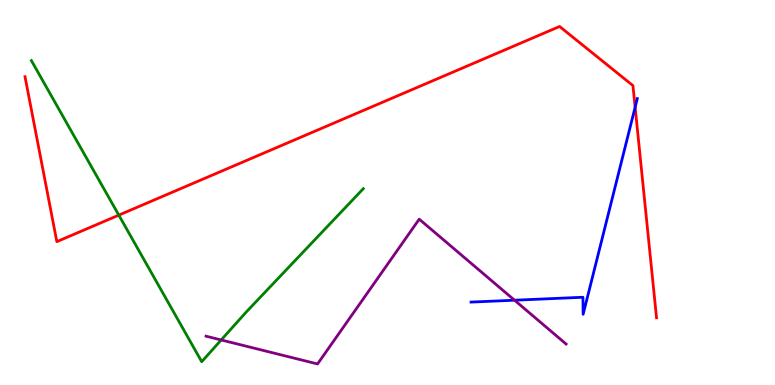[{'lines': ['blue', 'red'], 'intersections': [{'x': 8.2, 'y': 7.21}]}, {'lines': ['green', 'red'], 'intersections': [{'x': 1.53, 'y': 4.41}]}, {'lines': ['purple', 'red'], 'intersections': []}, {'lines': ['blue', 'green'], 'intersections': []}, {'lines': ['blue', 'purple'], 'intersections': [{'x': 6.64, 'y': 2.2}]}, {'lines': ['green', 'purple'], 'intersections': [{'x': 2.85, 'y': 1.17}]}]